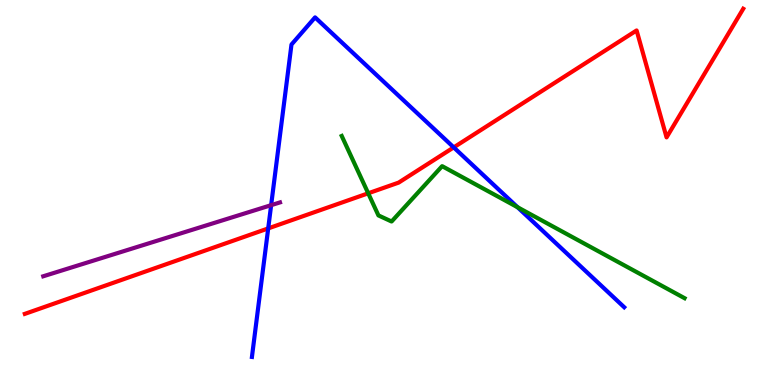[{'lines': ['blue', 'red'], 'intersections': [{'x': 3.46, 'y': 4.07}, {'x': 5.85, 'y': 6.17}]}, {'lines': ['green', 'red'], 'intersections': [{'x': 4.75, 'y': 4.98}]}, {'lines': ['purple', 'red'], 'intersections': []}, {'lines': ['blue', 'green'], 'intersections': [{'x': 6.68, 'y': 4.62}]}, {'lines': ['blue', 'purple'], 'intersections': [{'x': 3.5, 'y': 4.67}]}, {'lines': ['green', 'purple'], 'intersections': []}]